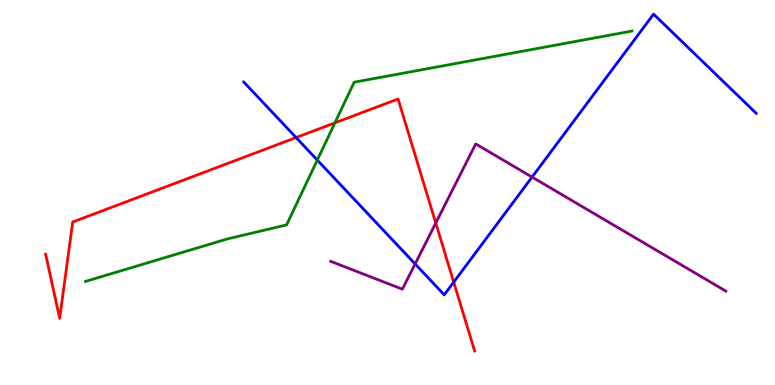[{'lines': ['blue', 'red'], 'intersections': [{'x': 3.82, 'y': 6.43}, {'x': 5.85, 'y': 2.67}]}, {'lines': ['green', 'red'], 'intersections': [{'x': 4.32, 'y': 6.81}]}, {'lines': ['purple', 'red'], 'intersections': [{'x': 5.62, 'y': 4.21}]}, {'lines': ['blue', 'green'], 'intersections': [{'x': 4.09, 'y': 5.84}]}, {'lines': ['blue', 'purple'], 'intersections': [{'x': 5.36, 'y': 3.14}, {'x': 6.87, 'y': 5.4}]}, {'lines': ['green', 'purple'], 'intersections': []}]